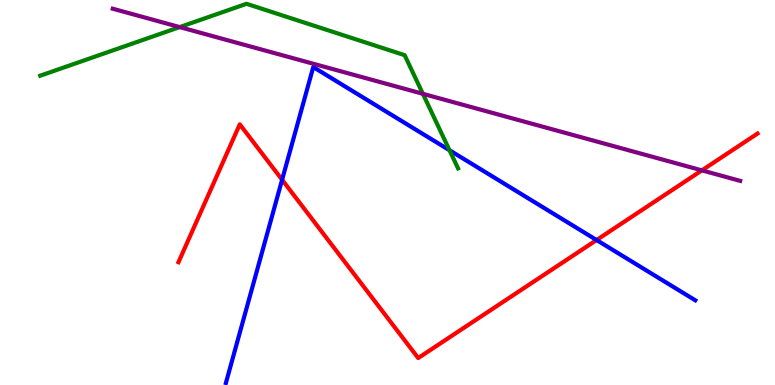[{'lines': ['blue', 'red'], 'intersections': [{'x': 3.64, 'y': 5.33}, {'x': 7.7, 'y': 3.77}]}, {'lines': ['green', 'red'], 'intersections': []}, {'lines': ['purple', 'red'], 'intersections': [{'x': 9.06, 'y': 5.57}]}, {'lines': ['blue', 'green'], 'intersections': [{'x': 5.8, 'y': 6.1}]}, {'lines': ['blue', 'purple'], 'intersections': []}, {'lines': ['green', 'purple'], 'intersections': [{'x': 2.32, 'y': 9.3}, {'x': 5.46, 'y': 7.56}]}]